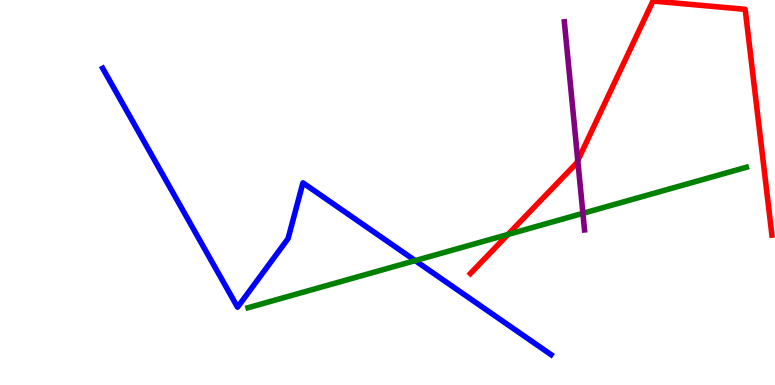[{'lines': ['blue', 'red'], 'intersections': []}, {'lines': ['green', 'red'], 'intersections': [{'x': 6.55, 'y': 3.91}]}, {'lines': ['purple', 'red'], 'intersections': [{'x': 7.46, 'y': 5.83}]}, {'lines': ['blue', 'green'], 'intersections': [{'x': 5.36, 'y': 3.23}]}, {'lines': ['blue', 'purple'], 'intersections': []}, {'lines': ['green', 'purple'], 'intersections': [{'x': 7.52, 'y': 4.46}]}]